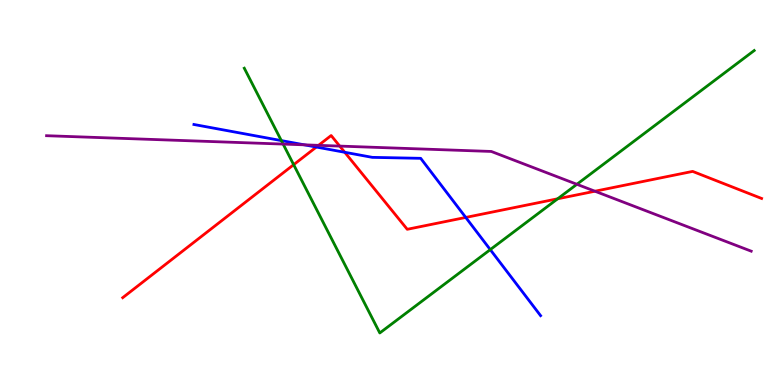[{'lines': ['blue', 'red'], 'intersections': [{'x': 4.08, 'y': 6.18}, {'x': 4.45, 'y': 6.04}, {'x': 6.01, 'y': 4.35}]}, {'lines': ['green', 'red'], 'intersections': [{'x': 3.79, 'y': 5.72}, {'x': 7.2, 'y': 4.84}]}, {'lines': ['purple', 'red'], 'intersections': [{'x': 4.11, 'y': 6.22}, {'x': 4.38, 'y': 6.21}, {'x': 7.68, 'y': 5.03}]}, {'lines': ['blue', 'green'], 'intersections': [{'x': 3.63, 'y': 6.35}, {'x': 6.33, 'y': 3.52}]}, {'lines': ['blue', 'purple'], 'intersections': [{'x': 3.93, 'y': 6.24}]}, {'lines': ['green', 'purple'], 'intersections': [{'x': 3.65, 'y': 6.26}, {'x': 7.44, 'y': 5.21}]}]